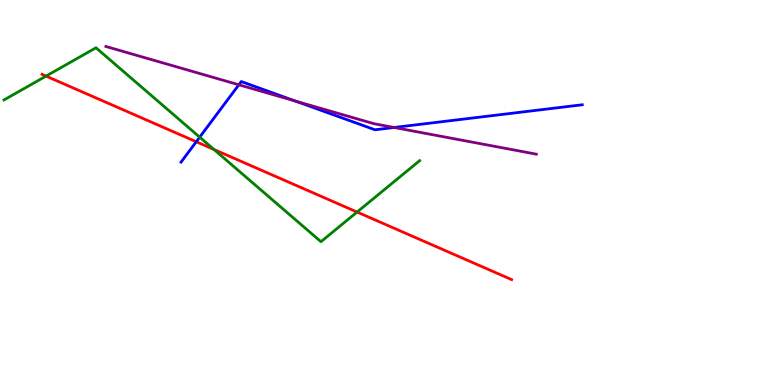[{'lines': ['blue', 'red'], 'intersections': [{'x': 2.53, 'y': 6.32}]}, {'lines': ['green', 'red'], 'intersections': [{'x': 0.594, 'y': 8.02}, {'x': 2.76, 'y': 6.12}, {'x': 4.61, 'y': 4.49}]}, {'lines': ['purple', 'red'], 'intersections': []}, {'lines': ['blue', 'green'], 'intersections': [{'x': 2.58, 'y': 6.44}]}, {'lines': ['blue', 'purple'], 'intersections': [{'x': 3.08, 'y': 7.8}, {'x': 3.81, 'y': 7.38}, {'x': 5.08, 'y': 6.69}]}, {'lines': ['green', 'purple'], 'intersections': []}]